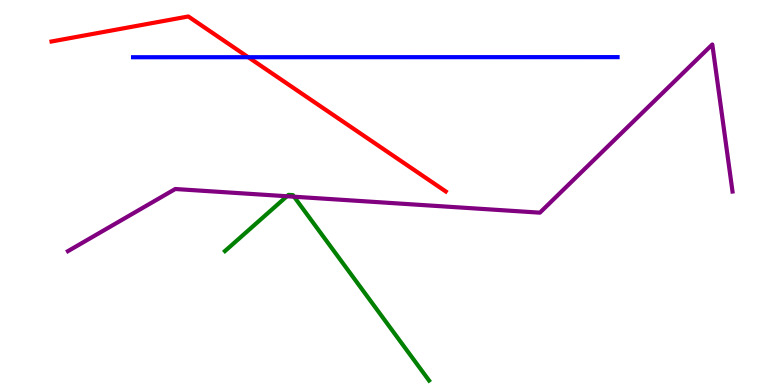[{'lines': ['blue', 'red'], 'intersections': [{'x': 3.2, 'y': 8.51}]}, {'lines': ['green', 'red'], 'intersections': []}, {'lines': ['purple', 'red'], 'intersections': []}, {'lines': ['blue', 'green'], 'intersections': []}, {'lines': ['blue', 'purple'], 'intersections': []}, {'lines': ['green', 'purple'], 'intersections': [{'x': 3.7, 'y': 4.9}, {'x': 3.79, 'y': 4.89}]}]